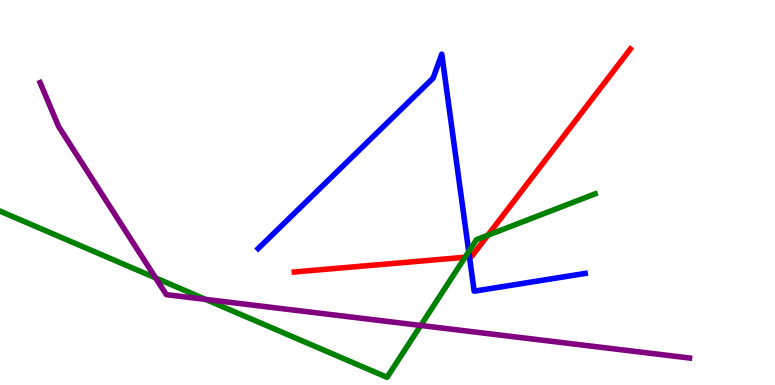[{'lines': ['blue', 'red'], 'intersections': [{'x': 6.06, 'y': 3.33}]}, {'lines': ['green', 'red'], 'intersections': [{'x': 6.0, 'y': 3.32}, {'x': 6.29, 'y': 3.89}]}, {'lines': ['purple', 'red'], 'intersections': []}, {'lines': ['blue', 'green'], 'intersections': [{'x': 6.05, 'y': 3.46}]}, {'lines': ['blue', 'purple'], 'intersections': []}, {'lines': ['green', 'purple'], 'intersections': [{'x': 2.01, 'y': 2.78}, {'x': 2.65, 'y': 2.22}, {'x': 5.43, 'y': 1.55}]}]